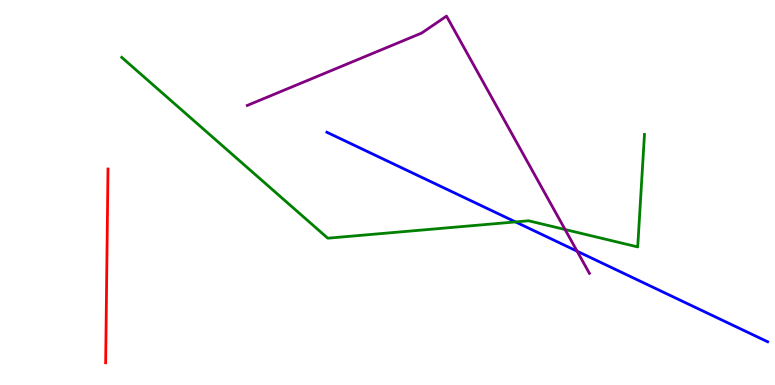[{'lines': ['blue', 'red'], 'intersections': []}, {'lines': ['green', 'red'], 'intersections': []}, {'lines': ['purple', 'red'], 'intersections': []}, {'lines': ['blue', 'green'], 'intersections': [{'x': 6.65, 'y': 4.24}]}, {'lines': ['blue', 'purple'], 'intersections': [{'x': 7.45, 'y': 3.48}]}, {'lines': ['green', 'purple'], 'intersections': [{'x': 7.29, 'y': 4.04}]}]